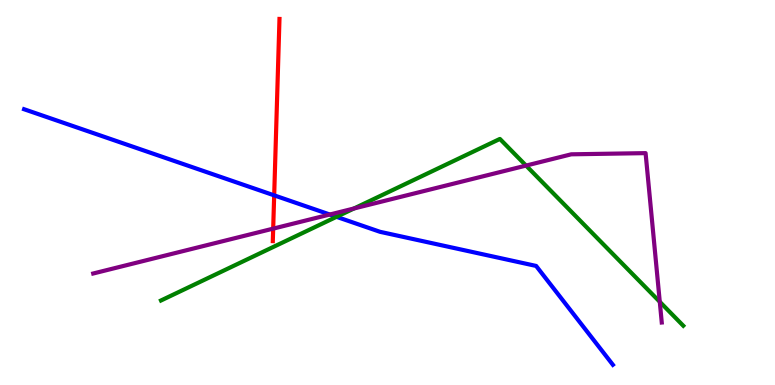[{'lines': ['blue', 'red'], 'intersections': [{'x': 3.54, 'y': 4.93}]}, {'lines': ['green', 'red'], 'intersections': []}, {'lines': ['purple', 'red'], 'intersections': [{'x': 3.52, 'y': 4.06}]}, {'lines': ['blue', 'green'], 'intersections': [{'x': 4.34, 'y': 4.37}]}, {'lines': ['blue', 'purple'], 'intersections': [{'x': 4.26, 'y': 4.43}]}, {'lines': ['green', 'purple'], 'intersections': [{'x': 4.57, 'y': 4.58}, {'x': 6.79, 'y': 5.7}, {'x': 8.51, 'y': 2.16}]}]